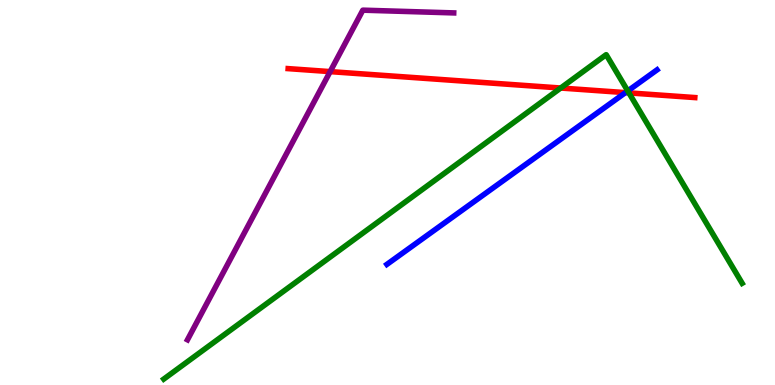[{'lines': ['blue', 'red'], 'intersections': [{'x': 8.07, 'y': 7.59}]}, {'lines': ['green', 'red'], 'intersections': [{'x': 7.23, 'y': 7.71}, {'x': 8.11, 'y': 7.59}]}, {'lines': ['purple', 'red'], 'intersections': [{'x': 4.26, 'y': 8.14}]}, {'lines': ['blue', 'green'], 'intersections': [{'x': 8.1, 'y': 7.64}]}, {'lines': ['blue', 'purple'], 'intersections': []}, {'lines': ['green', 'purple'], 'intersections': []}]